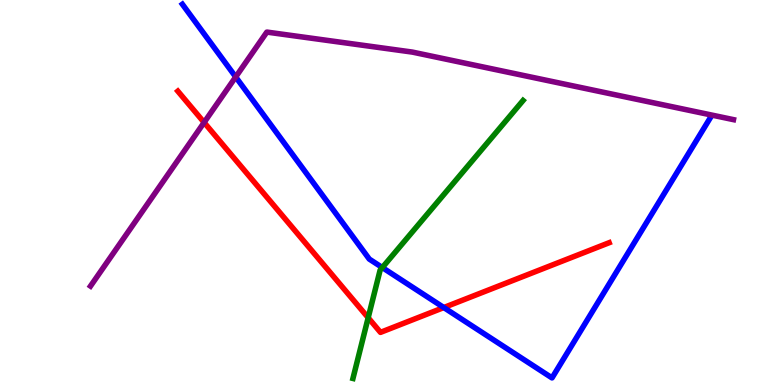[{'lines': ['blue', 'red'], 'intersections': [{'x': 5.73, 'y': 2.01}]}, {'lines': ['green', 'red'], 'intersections': [{'x': 4.75, 'y': 1.75}]}, {'lines': ['purple', 'red'], 'intersections': [{'x': 2.63, 'y': 6.82}]}, {'lines': ['blue', 'green'], 'intersections': [{'x': 4.93, 'y': 3.05}]}, {'lines': ['blue', 'purple'], 'intersections': [{'x': 3.04, 'y': 8.0}]}, {'lines': ['green', 'purple'], 'intersections': []}]